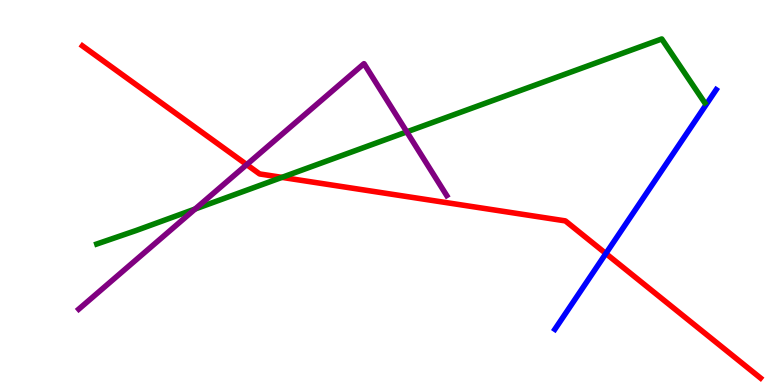[{'lines': ['blue', 'red'], 'intersections': [{'x': 7.82, 'y': 3.41}]}, {'lines': ['green', 'red'], 'intersections': [{'x': 3.64, 'y': 5.39}]}, {'lines': ['purple', 'red'], 'intersections': [{'x': 3.18, 'y': 5.72}]}, {'lines': ['blue', 'green'], 'intersections': []}, {'lines': ['blue', 'purple'], 'intersections': []}, {'lines': ['green', 'purple'], 'intersections': [{'x': 2.52, 'y': 4.57}, {'x': 5.25, 'y': 6.57}]}]